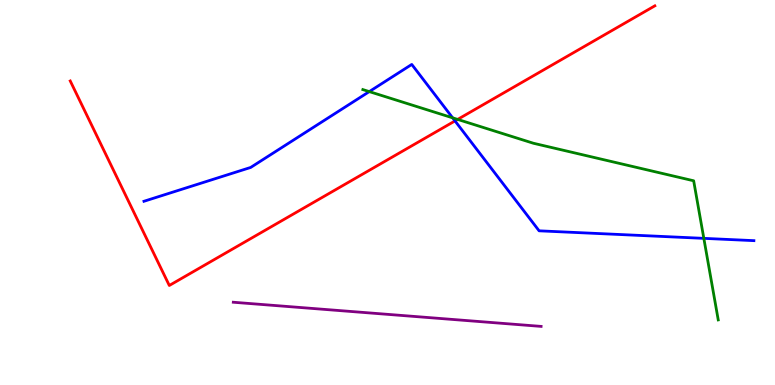[{'lines': ['blue', 'red'], 'intersections': [{'x': 5.87, 'y': 6.86}]}, {'lines': ['green', 'red'], 'intersections': [{'x': 5.91, 'y': 6.9}]}, {'lines': ['purple', 'red'], 'intersections': []}, {'lines': ['blue', 'green'], 'intersections': [{'x': 4.76, 'y': 7.62}, {'x': 5.84, 'y': 6.94}, {'x': 9.08, 'y': 3.81}]}, {'lines': ['blue', 'purple'], 'intersections': []}, {'lines': ['green', 'purple'], 'intersections': []}]